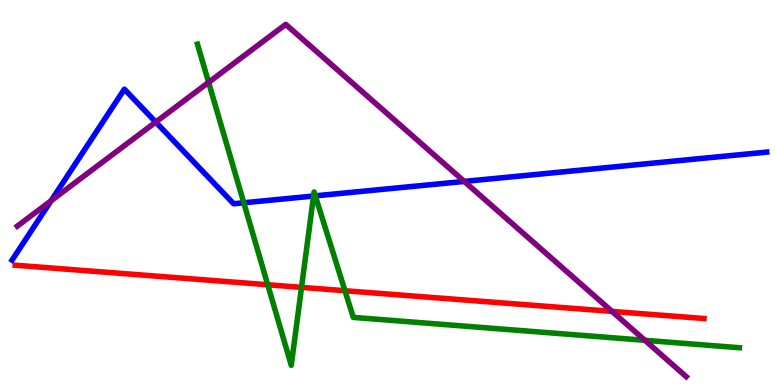[{'lines': ['blue', 'red'], 'intersections': []}, {'lines': ['green', 'red'], 'intersections': [{'x': 3.45, 'y': 2.6}, {'x': 3.89, 'y': 2.54}, {'x': 4.45, 'y': 2.45}]}, {'lines': ['purple', 'red'], 'intersections': [{'x': 7.9, 'y': 1.91}]}, {'lines': ['blue', 'green'], 'intersections': [{'x': 3.15, 'y': 4.73}, {'x': 4.05, 'y': 4.91}, {'x': 4.07, 'y': 4.91}]}, {'lines': ['blue', 'purple'], 'intersections': [{'x': 0.659, 'y': 4.79}, {'x': 2.01, 'y': 6.83}, {'x': 5.99, 'y': 5.29}]}, {'lines': ['green', 'purple'], 'intersections': [{'x': 2.69, 'y': 7.86}, {'x': 8.32, 'y': 1.16}]}]